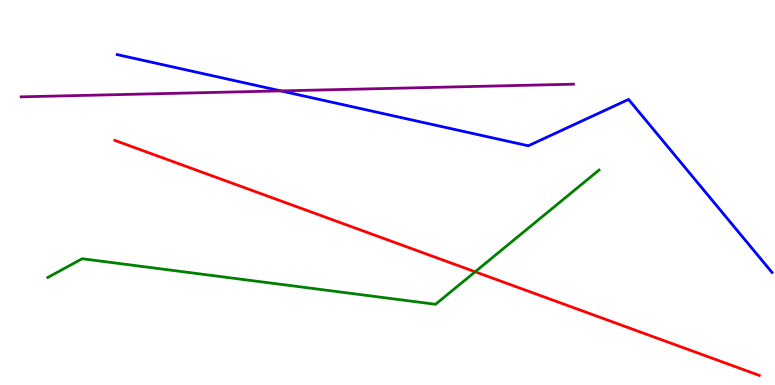[{'lines': ['blue', 'red'], 'intersections': []}, {'lines': ['green', 'red'], 'intersections': [{'x': 6.13, 'y': 2.94}]}, {'lines': ['purple', 'red'], 'intersections': []}, {'lines': ['blue', 'green'], 'intersections': []}, {'lines': ['blue', 'purple'], 'intersections': [{'x': 3.62, 'y': 7.64}]}, {'lines': ['green', 'purple'], 'intersections': []}]